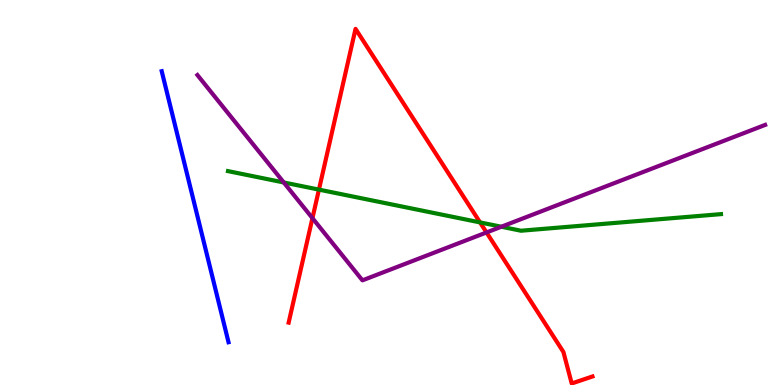[{'lines': ['blue', 'red'], 'intersections': []}, {'lines': ['green', 'red'], 'intersections': [{'x': 4.12, 'y': 5.07}, {'x': 6.19, 'y': 4.22}]}, {'lines': ['purple', 'red'], 'intersections': [{'x': 4.03, 'y': 4.33}, {'x': 6.28, 'y': 3.96}]}, {'lines': ['blue', 'green'], 'intersections': []}, {'lines': ['blue', 'purple'], 'intersections': []}, {'lines': ['green', 'purple'], 'intersections': [{'x': 3.66, 'y': 5.26}, {'x': 6.47, 'y': 4.11}]}]